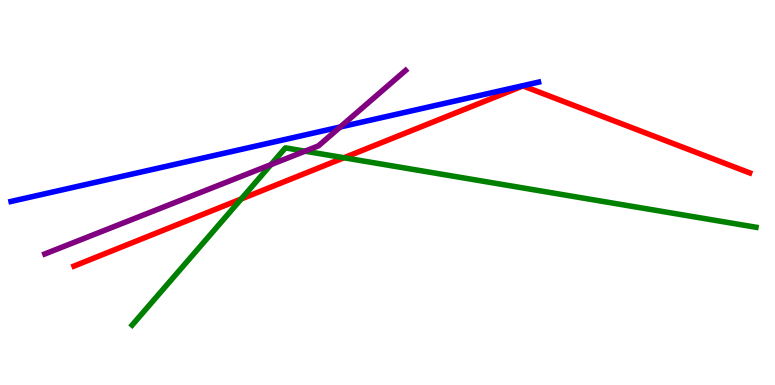[{'lines': ['blue', 'red'], 'intersections': []}, {'lines': ['green', 'red'], 'intersections': [{'x': 3.11, 'y': 4.83}, {'x': 4.44, 'y': 5.9}]}, {'lines': ['purple', 'red'], 'intersections': []}, {'lines': ['blue', 'green'], 'intersections': []}, {'lines': ['blue', 'purple'], 'intersections': [{'x': 4.39, 'y': 6.7}]}, {'lines': ['green', 'purple'], 'intersections': [{'x': 3.5, 'y': 5.72}, {'x': 3.94, 'y': 6.07}]}]